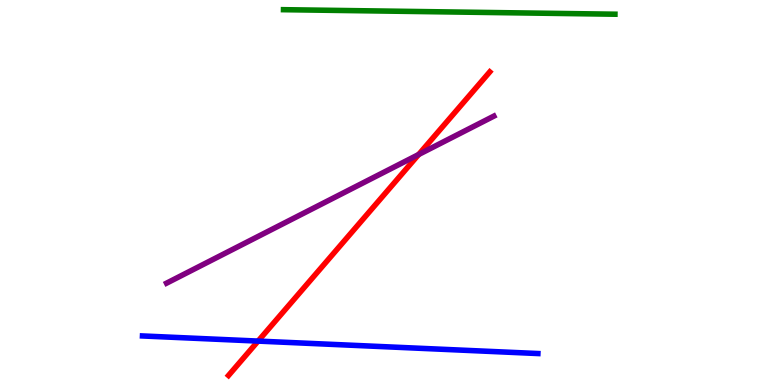[{'lines': ['blue', 'red'], 'intersections': [{'x': 3.33, 'y': 1.14}]}, {'lines': ['green', 'red'], 'intersections': []}, {'lines': ['purple', 'red'], 'intersections': [{'x': 5.4, 'y': 5.99}]}, {'lines': ['blue', 'green'], 'intersections': []}, {'lines': ['blue', 'purple'], 'intersections': []}, {'lines': ['green', 'purple'], 'intersections': []}]